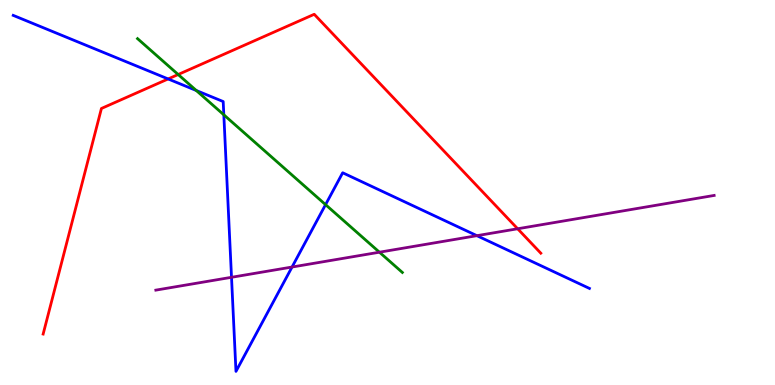[{'lines': ['blue', 'red'], 'intersections': [{'x': 2.17, 'y': 7.95}]}, {'lines': ['green', 'red'], 'intersections': [{'x': 2.3, 'y': 8.06}]}, {'lines': ['purple', 'red'], 'intersections': [{'x': 6.68, 'y': 4.06}]}, {'lines': ['blue', 'green'], 'intersections': [{'x': 2.53, 'y': 7.65}, {'x': 2.89, 'y': 7.02}, {'x': 4.2, 'y': 4.68}]}, {'lines': ['blue', 'purple'], 'intersections': [{'x': 2.99, 'y': 2.8}, {'x': 3.77, 'y': 3.06}, {'x': 6.15, 'y': 3.88}]}, {'lines': ['green', 'purple'], 'intersections': [{'x': 4.9, 'y': 3.45}]}]